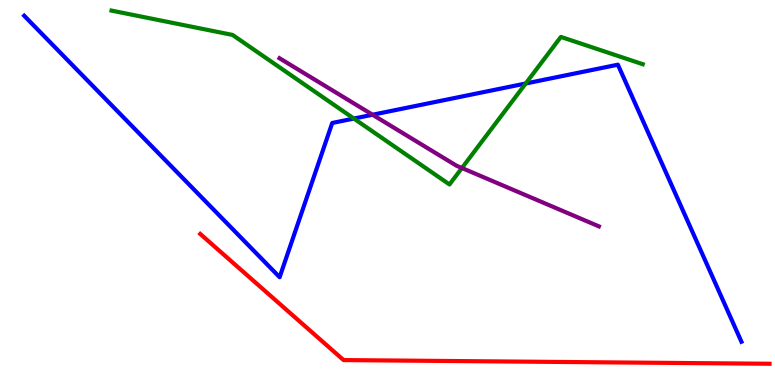[{'lines': ['blue', 'red'], 'intersections': []}, {'lines': ['green', 'red'], 'intersections': []}, {'lines': ['purple', 'red'], 'intersections': []}, {'lines': ['blue', 'green'], 'intersections': [{'x': 4.57, 'y': 6.92}, {'x': 6.78, 'y': 7.83}]}, {'lines': ['blue', 'purple'], 'intersections': [{'x': 4.81, 'y': 7.02}]}, {'lines': ['green', 'purple'], 'intersections': [{'x': 5.96, 'y': 5.64}]}]